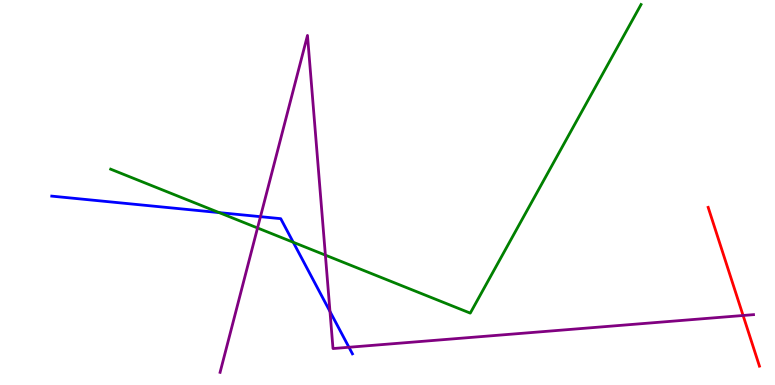[{'lines': ['blue', 'red'], 'intersections': []}, {'lines': ['green', 'red'], 'intersections': []}, {'lines': ['purple', 'red'], 'intersections': [{'x': 9.59, 'y': 1.81}]}, {'lines': ['blue', 'green'], 'intersections': [{'x': 2.83, 'y': 4.48}, {'x': 3.78, 'y': 3.71}]}, {'lines': ['blue', 'purple'], 'intersections': [{'x': 3.36, 'y': 4.37}, {'x': 4.26, 'y': 1.91}, {'x': 4.5, 'y': 0.98}]}, {'lines': ['green', 'purple'], 'intersections': [{'x': 3.32, 'y': 4.08}, {'x': 4.2, 'y': 3.37}]}]